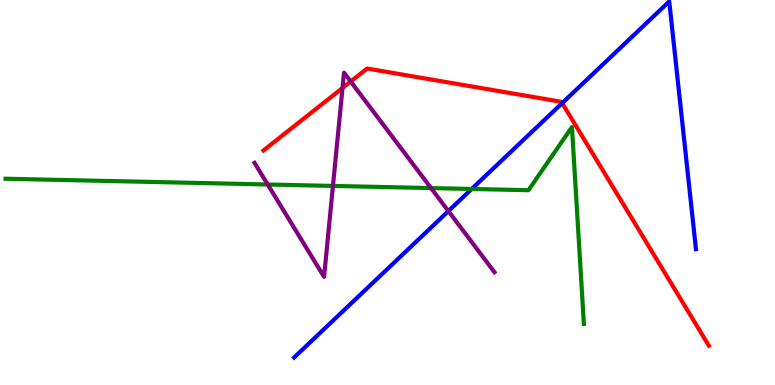[{'lines': ['blue', 'red'], 'intersections': [{'x': 7.25, 'y': 7.32}]}, {'lines': ['green', 'red'], 'intersections': []}, {'lines': ['purple', 'red'], 'intersections': [{'x': 4.42, 'y': 7.71}, {'x': 4.53, 'y': 7.88}]}, {'lines': ['blue', 'green'], 'intersections': [{'x': 6.09, 'y': 5.09}]}, {'lines': ['blue', 'purple'], 'intersections': [{'x': 5.79, 'y': 4.52}]}, {'lines': ['green', 'purple'], 'intersections': [{'x': 3.45, 'y': 5.21}, {'x': 4.3, 'y': 5.17}, {'x': 5.56, 'y': 5.11}]}]